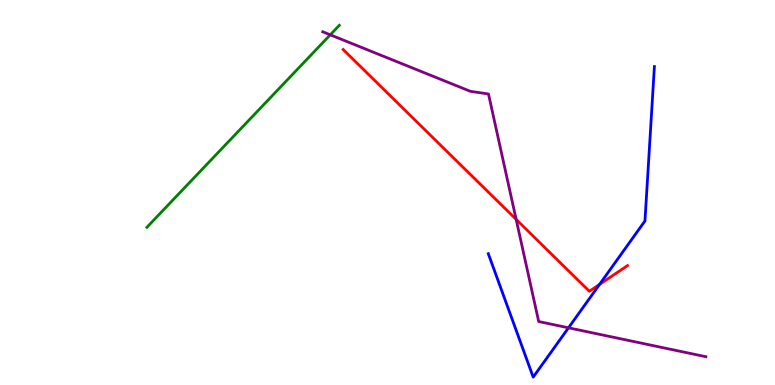[{'lines': ['blue', 'red'], 'intersections': [{'x': 7.74, 'y': 2.61}]}, {'lines': ['green', 'red'], 'intersections': []}, {'lines': ['purple', 'red'], 'intersections': [{'x': 6.66, 'y': 4.3}]}, {'lines': ['blue', 'green'], 'intersections': []}, {'lines': ['blue', 'purple'], 'intersections': [{'x': 7.34, 'y': 1.49}]}, {'lines': ['green', 'purple'], 'intersections': [{'x': 4.26, 'y': 9.1}]}]